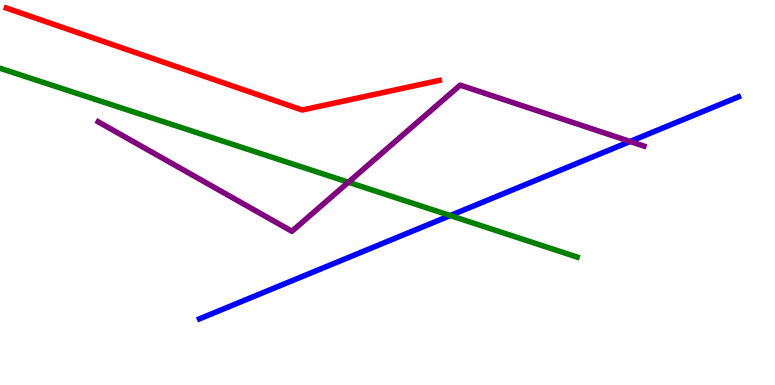[{'lines': ['blue', 'red'], 'intersections': []}, {'lines': ['green', 'red'], 'intersections': []}, {'lines': ['purple', 'red'], 'intersections': []}, {'lines': ['blue', 'green'], 'intersections': [{'x': 5.81, 'y': 4.4}]}, {'lines': ['blue', 'purple'], 'intersections': [{'x': 8.13, 'y': 6.33}]}, {'lines': ['green', 'purple'], 'intersections': [{'x': 4.5, 'y': 5.27}]}]